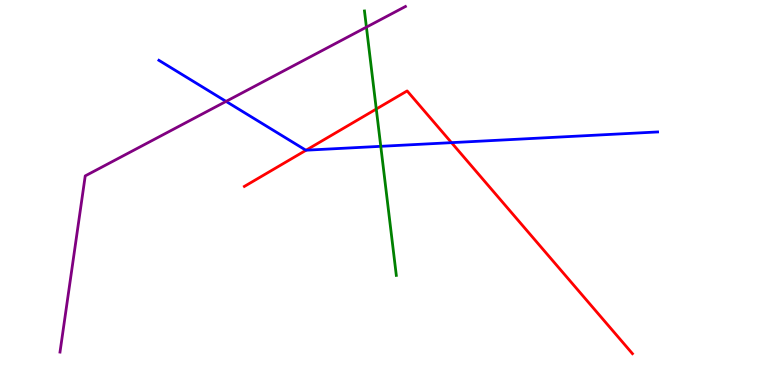[{'lines': ['blue', 'red'], 'intersections': [{'x': 3.95, 'y': 6.1}, {'x': 5.83, 'y': 6.29}]}, {'lines': ['green', 'red'], 'intersections': [{'x': 4.86, 'y': 7.17}]}, {'lines': ['purple', 'red'], 'intersections': []}, {'lines': ['blue', 'green'], 'intersections': [{'x': 4.91, 'y': 6.2}]}, {'lines': ['blue', 'purple'], 'intersections': [{'x': 2.92, 'y': 7.37}]}, {'lines': ['green', 'purple'], 'intersections': [{'x': 4.73, 'y': 9.3}]}]